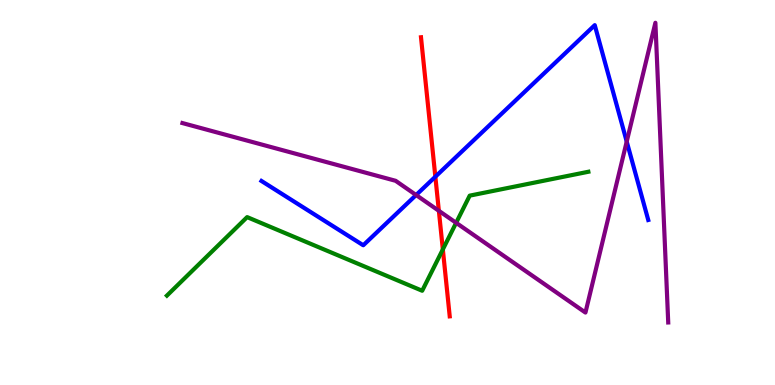[{'lines': ['blue', 'red'], 'intersections': [{'x': 5.62, 'y': 5.41}]}, {'lines': ['green', 'red'], 'intersections': [{'x': 5.71, 'y': 3.52}]}, {'lines': ['purple', 'red'], 'intersections': [{'x': 5.66, 'y': 4.52}]}, {'lines': ['blue', 'green'], 'intersections': []}, {'lines': ['blue', 'purple'], 'intersections': [{'x': 5.37, 'y': 4.93}, {'x': 8.09, 'y': 6.32}]}, {'lines': ['green', 'purple'], 'intersections': [{'x': 5.89, 'y': 4.21}]}]